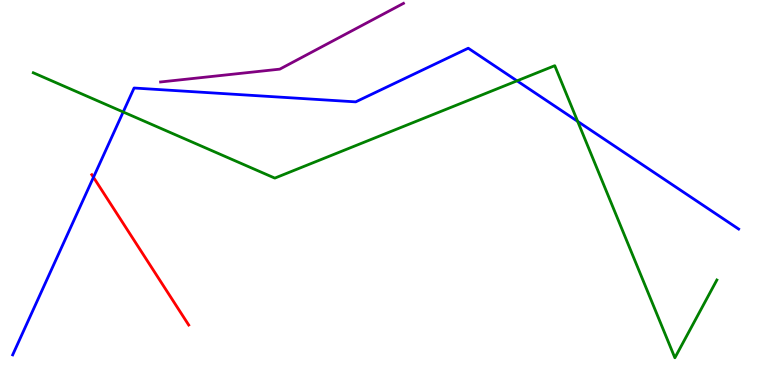[{'lines': ['blue', 'red'], 'intersections': [{'x': 1.21, 'y': 5.39}]}, {'lines': ['green', 'red'], 'intersections': []}, {'lines': ['purple', 'red'], 'intersections': []}, {'lines': ['blue', 'green'], 'intersections': [{'x': 1.59, 'y': 7.09}, {'x': 6.67, 'y': 7.9}, {'x': 7.45, 'y': 6.85}]}, {'lines': ['blue', 'purple'], 'intersections': []}, {'lines': ['green', 'purple'], 'intersections': []}]